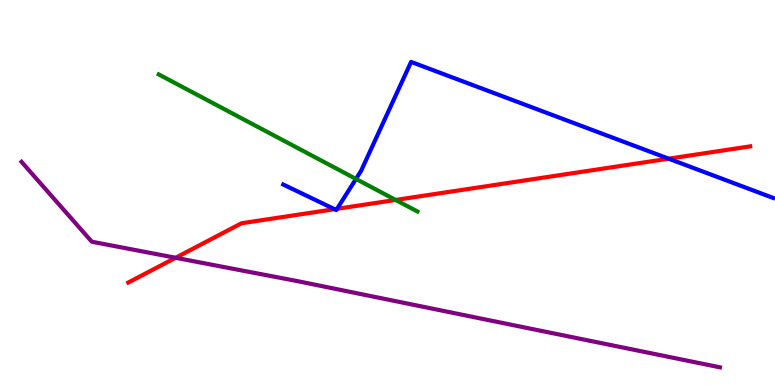[{'lines': ['blue', 'red'], 'intersections': [{'x': 4.32, 'y': 4.57}, {'x': 4.35, 'y': 4.58}, {'x': 8.63, 'y': 5.88}]}, {'lines': ['green', 'red'], 'intersections': [{'x': 5.11, 'y': 4.81}]}, {'lines': ['purple', 'red'], 'intersections': [{'x': 2.27, 'y': 3.3}]}, {'lines': ['blue', 'green'], 'intersections': [{'x': 4.59, 'y': 5.35}]}, {'lines': ['blue', 'purple'], 'intersections': []}, {'lines': ['green', 'purple'], 'intersections': []}]